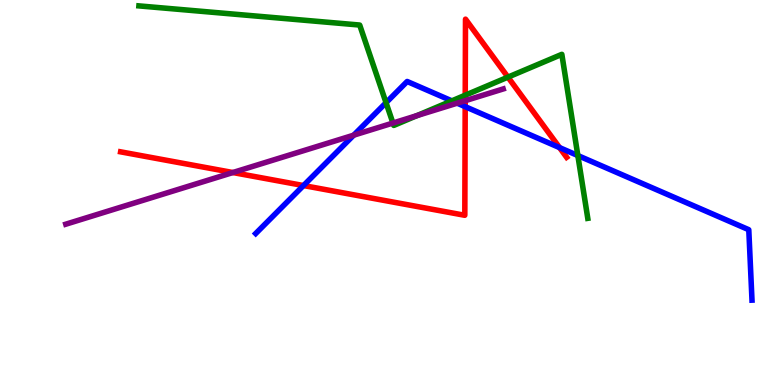[{'lines': ['blue', 'red'], 'intersections': [{'x': 3.92, 'y': 5.18}, {'x': 6.0, 'y': 7.23}, {'x': 7.22, 'y': 6.17}]}, {'lines': ['green', 'red'], 'intersections': [{'x': 6.0, 'y': 7.53}, {'x': 6.55, 'y': 8.0}]}, {'lines': ['purple', 'red'], 'intersections': [{'x': 3.0, 'y': 5.52}, {'x': 6.0, 'y': 7.38}]}, {'lines': ['blue', 'green'], 'intersections': [{'x': 4.98, 'y': 7.33}, {'x': 5.83, 'y': 7.38}, {'x': 7.46, 'y': 5.96}]}, {'lines': ['blue', 'purple'], 'intersections': [{'x': 4.56, 'y': 6.49}, {'x': 5.9, 'y': 7.32}]}, {'lines': ['green', 'purple'], 'intersections': [{'x': 5.07, 'y': 6.8}, {'x': 5.38, 'y': 7.0}]}]